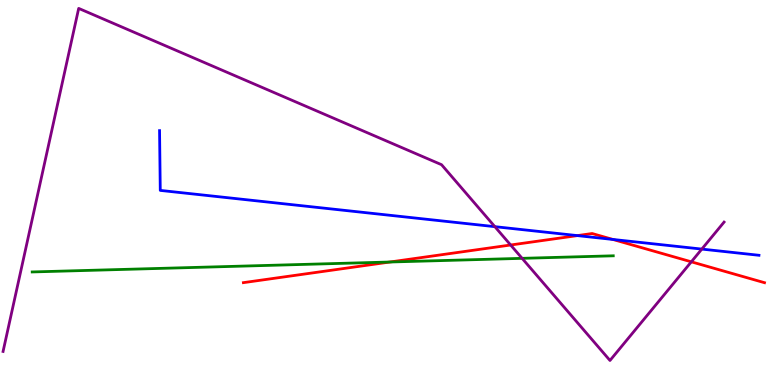[{'lines': ['blue', 'red'], 'intersections': [{'x': 7.45, 'y': 3.88}, {'x': 7.91, 'y': 3.78}]}, {'lines': ['green', 'red'], 'intersections': [{'x': 5.03, 'y': 3.19}]}, {'lines': ['purple', 'red'], 'intersections': [{'x': 6.59, 'y': 3.64}, {'x': 8.92, 'y': 3.2}]}, {'lines': ['blue', 'green'], 'intersections': []}, {'lines': ['blue', 'purple'], 'intersections': [{'x': 6.39, 'y': 4.11}, {'x': 9.06, 'y': 3.53}]}, {'lines': ['green', 'purple'], 'intersections': [{'x': 6.74, 'y': 3.29}]}]